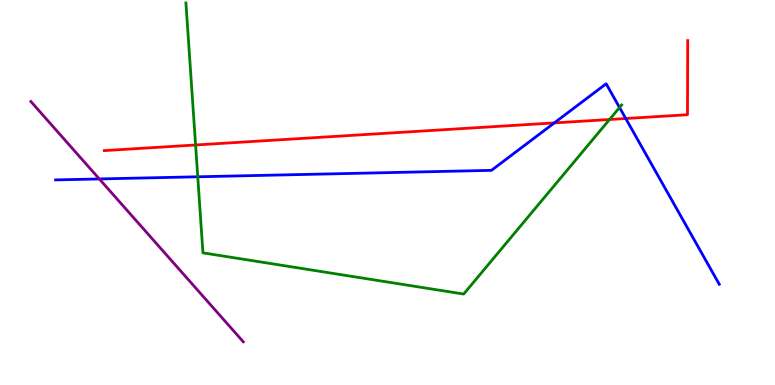[{'lines': ['blue', 'red'], 'intersections': [{'x': 7.15, 'y': 6.81}, {'x': 8.07, 'y': 6.92}]}, {'lines': ['green', 'red'], 'intersections': [{'x': 2.52, 'y': 6.23}, {'x': 7.86, 'y': 6.9}]}, {'lines': ['purple', 'red'], 'intersections': []}, {'lines': ['blue', 'green'], 'intersections': [{'x': 2.55, 'y': 5.41}, {'x': 7.99, 'y': 7.21}]}, {'lines': ['blue', 'purple'], 'intersections': [{'x': 1.28, 'y': 5.35}]}, {'lines': ['green', 'purple'], 'intersections': []}]